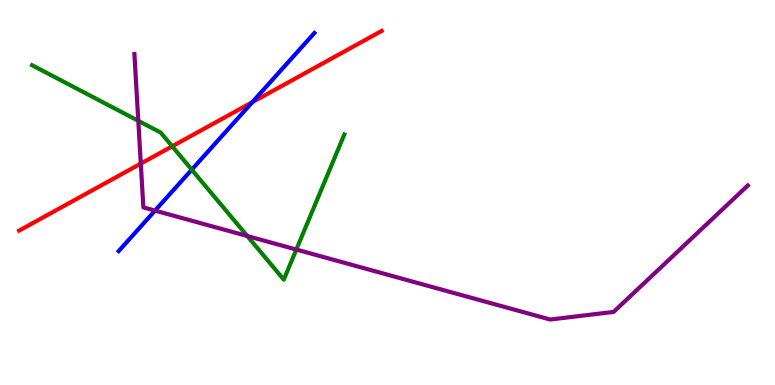[{'lines': ['blue', 'red'], 'intersections': [{'x': 3.26, 'y': 7.35}]}, {'lines': ['green', 'red'], 'intersections': [{'x': 2.22, 'y': 6.2}]}, {'lines': ['purple', 'red'], 'intersections': [{'x': 1.82, 'y': 5.75}]}, {'lines': ['blue', 'green'], 'intersections': [{'x': 2.47, 'y': 5.59}]}, {'lines': ['blue', 'purple'], 'intersections': [{'x': 2.0, 'y': 4.53}]}, {'lines': ['green', 'purple'], 'intersections': [{'x': 1.78, 'y': 6.86}, {'x': 3.19, 'y': 3.87}, {'x': 3.82, 'y': 3.52}]}]